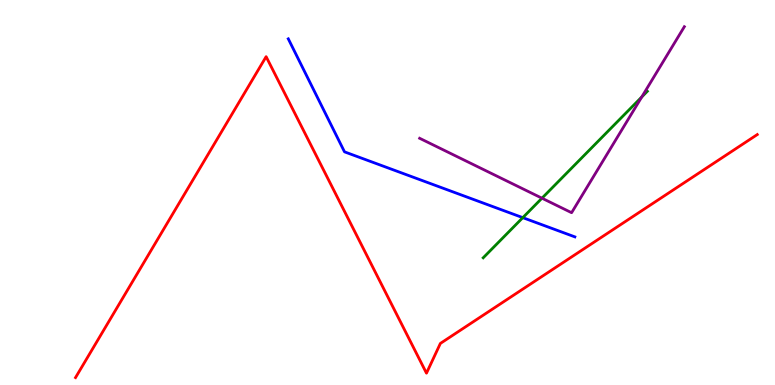[{'lines': ['blue', 'red'], 'intersections': []}, {'lines': ['green', 'red'], 'intersections': []}, {'lines': ['purple', 'red'], 'intersections': []}, {'lines': ['blue', 'green'], 'intersections': [{'x': 6.75, 'y': 4.35}]}, {'lines': ['blue', 'purple'], 'intersections': []}, {'lines': ['green', 'purple'], 'intersections': [{'x': 6.99, 'y': 4.85}, {'x': 8.28, 'y': 7.48}]}]